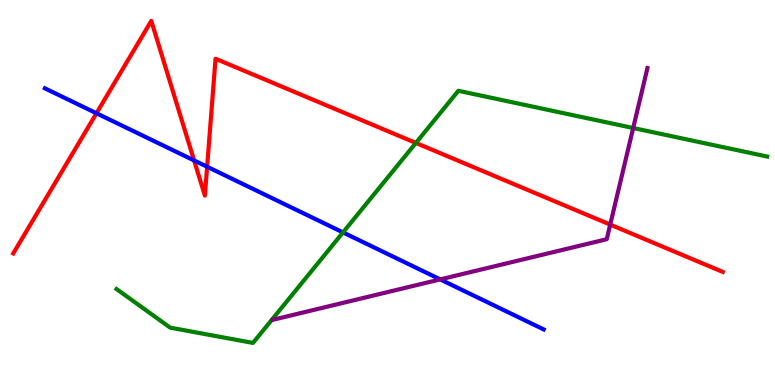[{'lines': ['blue', 'red'], 'intersections': [{'x': 1.24, 'y': 7.06}, {'x': 2.5, 'y': 5.83}, {'x': 2.67, 'y': 5.67}]}, {'lines': ['green', 'red'], 'intersections': [{'x': 5.37, 'y': 6.29}]}, {'lines': ['purple', 'red'], 'intersections': [{'x': 7.87, 'y': 4.17}]}, {'lines': ['blue', 'green'], 'intersections': [{'x': 4.43, 'y': 3.96}]}, {'lines': ['blue', 'purple'], 'intersections': [{'x': 5.68, 'y': 2.74}]}, {'lines': ['green', 'purple'], 'intersections': [{'x': 8.17, 'y': 6.68}]}]